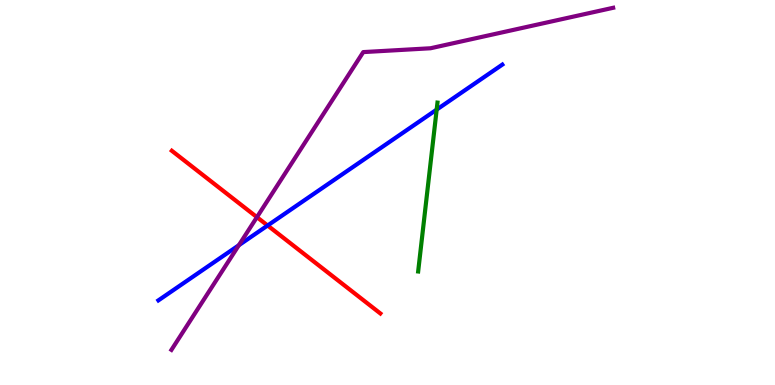[{'lines': ['blue', 'red'], 'intersections': [{'x': 3.45, 'y': 4.14}]}, {'lines': ['green', 'red'], 'intersections': []}, {'lines': ['purple', 'red'], 'intersections': [{'x': 3.32, 'y': 4.36}]}, {'lines': ['blue', 'green'], 'intersections': [{'x': 5.63, 'y': 7.15}]}, {'lines': ['blue', 'purple'], 'intersections': [{'x': 3.08, 'y': 3.63}]}, {'lines': ['green', 'purple'], 'intersections': []}]